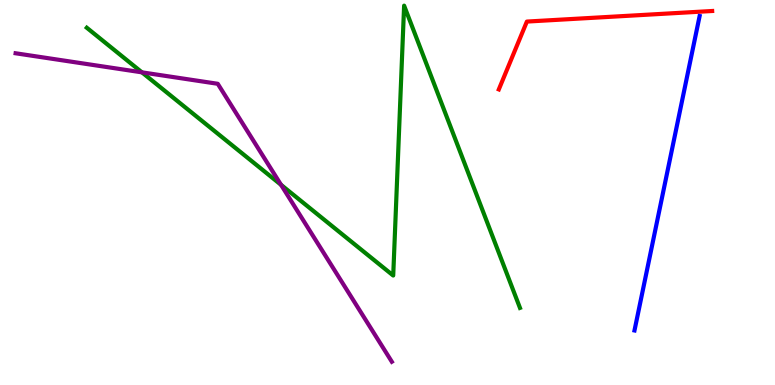[{'lines': ['blue', 'red'], 'intersections': []}, {'lines': ['green', 'red'], 'intersections': []}, {'lines': ['purple', 'red'], 'intersections': []}, {'lines': ['blue', 'green'], 'intersections': []}, {'lines': ['blue', 'purple'], 'intersections': []}, {'lines': ['green', 'purple'], 'intersections': [{'x': 1.83, 'y': 8.12}, {'x': 3.63, 'y': 5.2}]}]